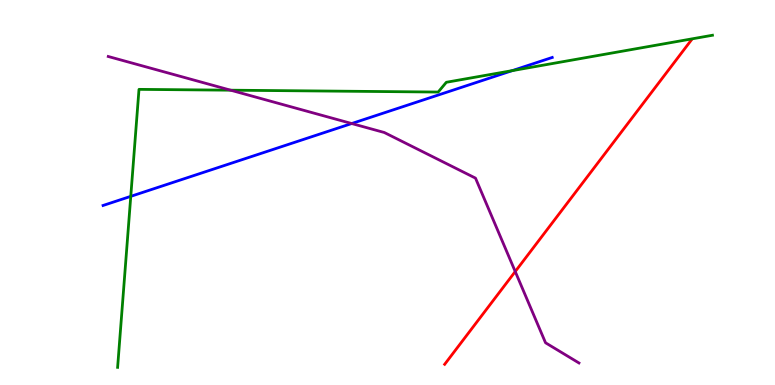[{'lines': ['blue', 'red'], 'intersections': []}, {'lines': ['green', 'red'], 'intersections': []}, {'lines': ['purple', 'red'], 'intersections': [{'x': 6.65, 'y': 2.95}]}, {'lines': ['blue', 'green'], 'intersections': [{'x': 1.69, 'y': 4.9}, {'x': 6.61, 'y': 8.17}]}, {'lines': ['blue', 'purple'], 'intersections': [{'x': 4.54, 'y': 6.79}]}, {'lines': ['green', 'purple'], 'intersections': [{'x': 2.98, 'y': 7.66}]}]